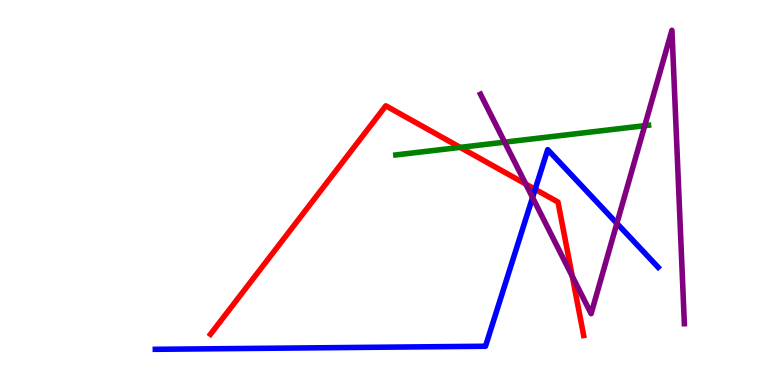[{'lines': ['blue', 'red'], 'intersections': [{'x': 6.91, 'y': 5.08}]}, {'lines': ['green', 'red'], 'intersections': [{'x': 5.94, 'y': 6.17}]}, {'lines': ['purple', 'red'], 'intersections': [{'x': 6.78, 'y': 5.22}, {'x': 7.38, 'y': 2.82}]}, {'lines': ['blue', 'green'], 'intersections': []}, {'lines': ['blue', 'purple'], 'intersections': [{'x': 6.87, 'y': 4.87}, {'x': 7.96, 'y': 4.2}]}, {'lines': ['green', 'purple'], 'intersections': [{'x': 6.51, 'y': 6.31}, {'x': 8.32, 'y': 6.74}]}]